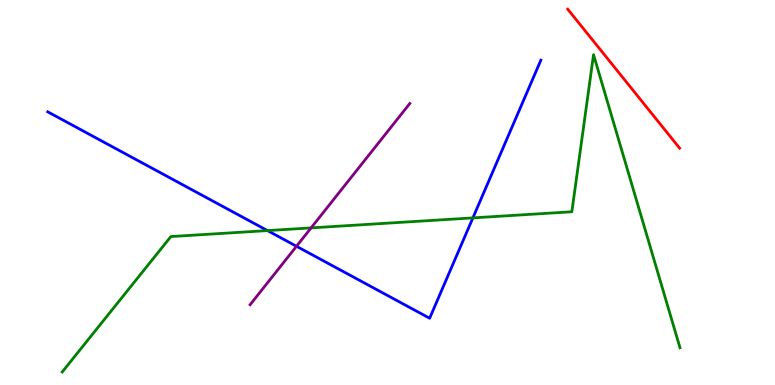[{'lines': ['blue', 'red'], 'intersections': []}, {'lines': ['green', 'red'], 'intersections': []}, {'lines': ['purple', 'red'], 'intersections': []}, {'lines': ['blue', 'green'], 'intersections': [{'x': 3.45, 'y': 4.01}, {'x': 6.1, 'y': 4.34}]}, {'lines': ['blue', 'purple'], 'intersections': [{'x': 3.83, 'y': 3.6}]}, {'lines': ['green', 'purple'], 'intersections': [{'x': 4.01, 'y': 4.08}]}]